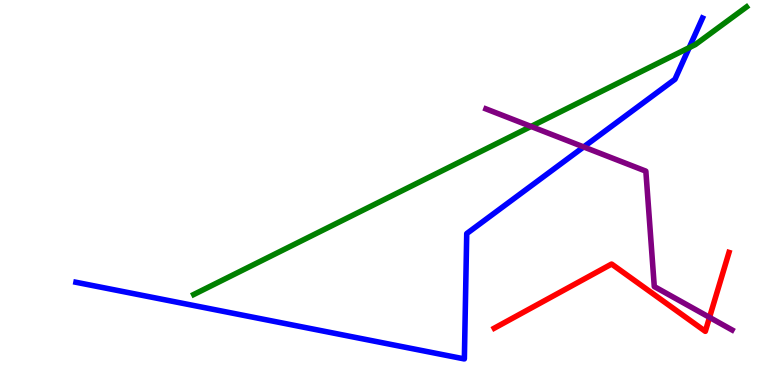[{'lines': ['blue', 'red'], 'intersections': []}, {'lines': ['green', 'red'], 'intersections': []}, {'lines': ['purple', 'red'], 'intersections': [{'x': 9.16, 'y': 1.76}]}, {'lines': ['blue', 'green'], 'intersections': [{'x': 8.89, 'y': 8.76}]}, {'lines': ['blue', 'purple'], 'intersections': [{'x': 7.53, 'y': 6.18}]}, {'lines': ['green', 'purple'], 'intersections': [{'x': 6.85, 'y': 6.72}]}]